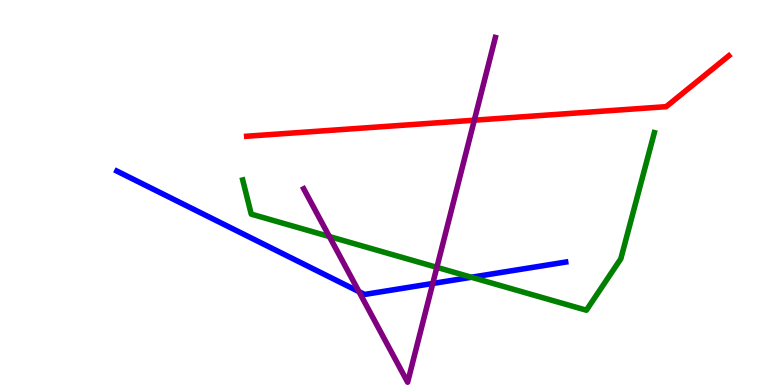[{'lines': ['blue', 'red'], 'intersections': []}, {'lines': ['green', 'red'], 'intersections': []}, {'lines': ['purple', 'red'], 'intersections': [{'x': 6.12, 'y': 6.88}]}, {'lines': ['blue', 'green'], 'intersections': [{'x': 6.08, 'y': 2.8}]}, {'lines': ['blue', 'purple'], 'intersections': [{'x': 4.63, 'y': 2.43}, {'x': 5.58, 'y': 2.64}]}, {'lines': ['green', 'purple'], 'intersections': [{'x': 4.25, 'y': 3.86}, {'x': 5.64, 'y': 3.06}]}]